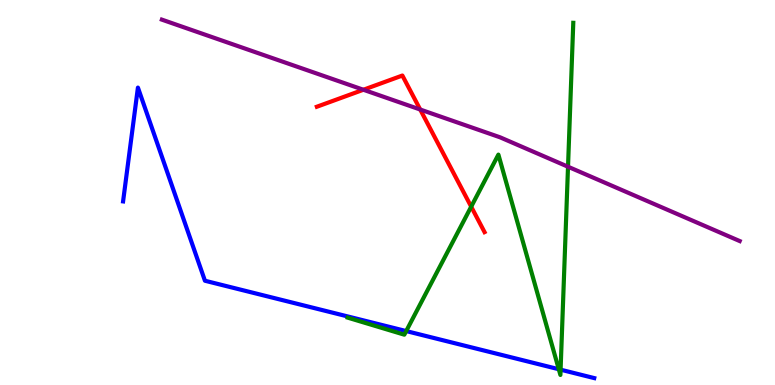[{'lines': ['blue', 'red'], 'intersections': []}, {'lines': ['green', 'red'], 'intersections': [{'x': 6.08, 'y': 4.63}]}, {'lines': ['purple', 'red'], 'intersections': [{'x': 4.69, 'y': 7.67}, {'x': 5.42, 'y': 7.16}]}, {'lines': ['blue', 'green'], 'intersections': [{'x': 5.24, 'y': 1.4}, {'x': 7.21, 'y': 0.41}, {'x': 7.23, 'y': 0.398}]}, {'lines': ['blue', 'purple'], 'intersections': []}, {'lines': ['green', 'purple'], 'intersections': [{'x': 7.33, 'y': 5.67}]}]